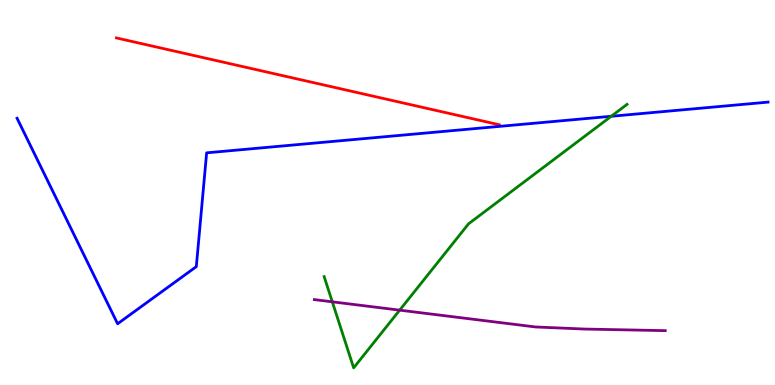[{'lines': ['blue', 'red'], 'intersections': []}, {'lines': ['green', 'red'], 'intersections': []}, {'lines': ['purple', 'red'], 'intersections': []}, {'lines': ['blue', 'green'], 'intersections': [{'x': 7.89, 'y': 6.98}]}, {'lines': ['blue', 'purple'], 'intersections': []}, {'lines': ['green', 'purple'], 'intersections': [{'x': 4.29, 'y': 2.16}, {'x': 5.16, 'y': 1.94}]}]